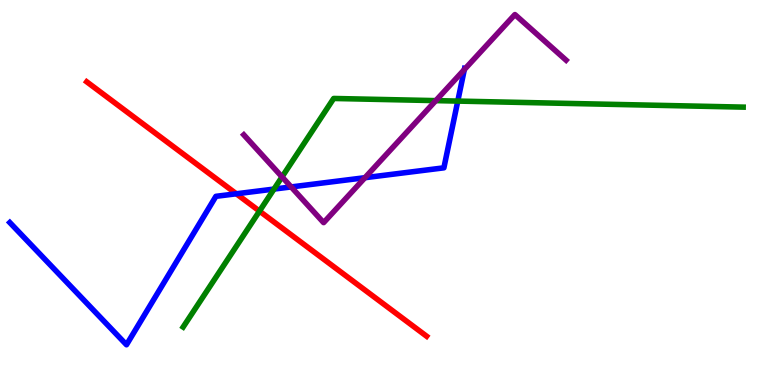[{'lines': ['blue', 'red'], 'intersections': [{'x': 3.05, 'y': 4.97}]}, {'lines': ['green', 'red'], 'intersections': [{'x': 3.35, 'y': 4.52}]}, {'lines': ['purple', 'red'], 'intersections': []}, {'lines': ['blue', 'green'], 'intersections': [{'x': 3.54, 'y': 5.09}, {'x': 5.91, 'y': 7.37}]}, {'lines': ['blue', 'purple'], 'intersections': [{'x': 3.76, 'y': 5.14}, {'x': 4.71, 'y': 5.38}, {'x': 5.99, 'y': 8.19}]}, {'lines': ['green', 'purple'], 'intersections': [{'x': 3.64, 'y': 5.41}, {'x': 5.62, 'y': 7.39}]}]